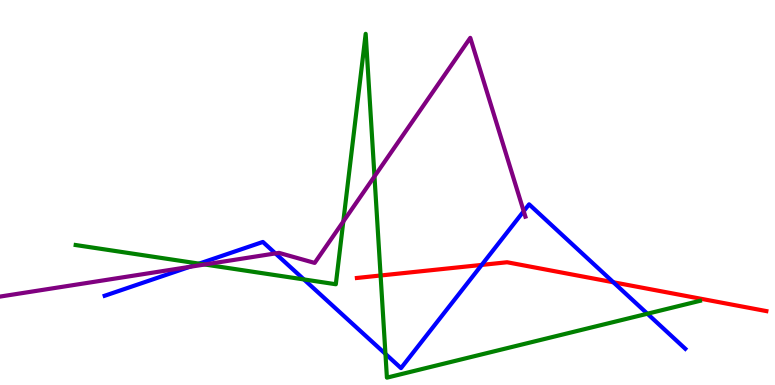[{'lines': ['blue', 'red'], 'intersections': [{'x': 6.22, 'y': 3.12}, {'x': 7.91, 'y': 2.67}]}, {'lines': ['green', 'red'], 'intersections': [{'x': 4.91, 'y': 2.84}]}, {'lines': ['purple', 'red'], 'intersections': []}, {'lines': ['blue', 'green'], 'intersections': [{'x': 2.57, 'y': 3.15}, {'x': 3.92, 'y': 2.74}, {'x': 4.97, 'y': 0.808}, {'x': 8.35, 'y': 1.85}]}, {'lines': ['blue', 'purple'], 'intersections': [{'x': 2.45, 'y': 3.07}, {'x': 3.55, 'y': 3.42}, {'x': 6.76, 'y': 4.51}]}, {'lines': ['green', 'purple'], 'intersections': [{'x': 2.64, 'y': 3.13}, {'x': 4.43, 'y': 4.25}, {'x': 4.83, 'y': 5.42}]}]